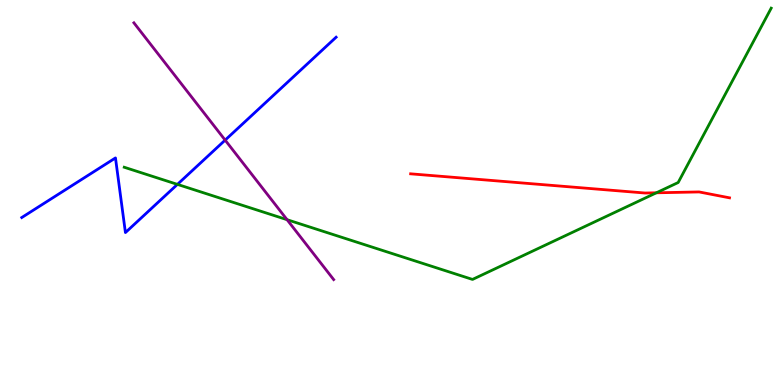[{'lines': ['blue', 'red'], 'intersections': []}, {'lines': ['green', 'red'], 'intersections': [{'x': 8.47, 'y': 4.99}]}, {'lines': ['purple', 'red'], 'intersections': []}, {'lines': ['blue', 'green'], 'intersections': [{'x': 2.29, 'y': 5.21}]}, {'lines': ['blue', 'purple'], 'intersections': [{'x': 2.91, 'y': 6.36}]}, {'lines': ['green', 'purple'], 'intersections': [{'x': 3.7, 'y': 4.29}]}]